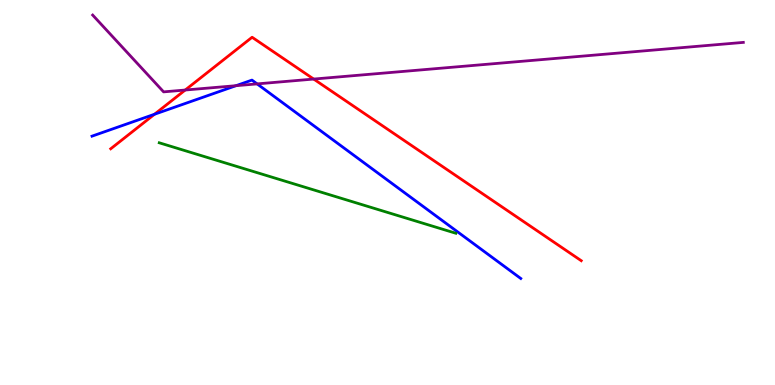[{'lines': ['blue', 'red'], 'intersections': [{'x': 1.99, 'y': 7.03}]}, {'lines': ['green', 'red'], 'intersections': []}, {'lines': ['purple', 'red'], 'intersections': [{'x': 2.39, 'y': 7.66}, {'x': 4.05, 'y': 7.95}]}, {'lines': ['blue', 'green'], 'intersections': []}, {'lines': ['blue', 'purple'], 'intersections': [{'x': 3.05, 'y': 7.77}, {'x': 3.32, 'y': 7.82}]}, {'lines': ['green', 'purple'], 'intersections': []}]